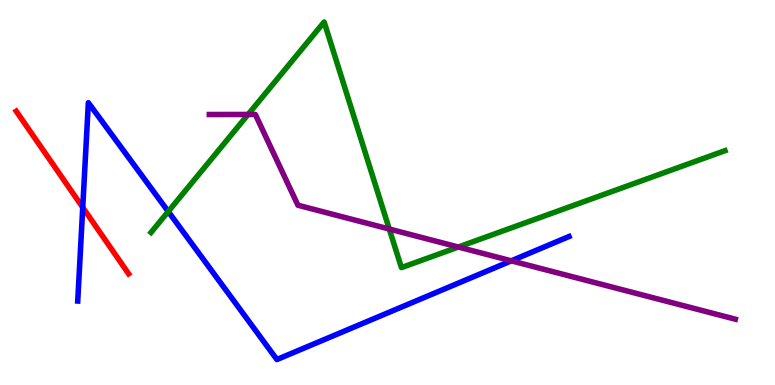[{'lines': ['blue', 'red'], 'intersections': [{'x': 1.07, 'y': 4.61}]}, {'lines': ['green', 'red'], 'intersections': []}, {'lines': ['purple', 'red'], 'intersections': []}, {'lines': ['blue', 'green'], 'intersections': [{'x': 2.17, 'y': 4.51}]}, {'lines': ['blue', 'purple'], 'intersections': [{'x': 6.6, 'y': 3.23}]}, {'lines': ['green', 'purple'], 'intersections': [{'x': 3.2, 'y': 7.03}, {'x': 5.02, 'y': 4.05}, {'x': 5.91, 'y': 3.58}]}]